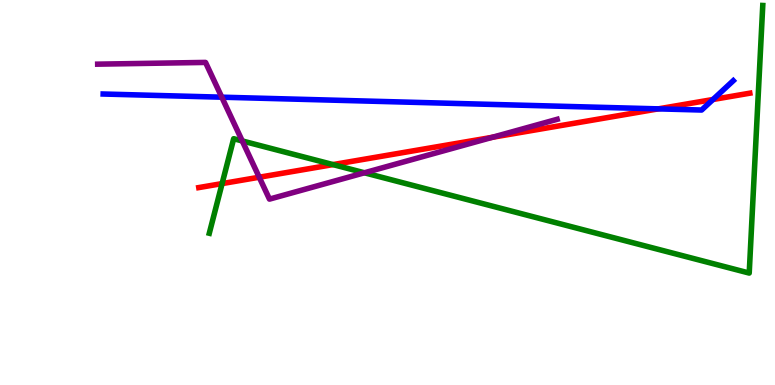[{'lines': ['blue', 'red'], 'intersections': [{'x': 8.49, 'y': 7.17}, {'x': 9.2, 'y': 7.42}]}, {'lines': ['green', 'red'], 'intersections': [{'x': 2.87, 'y': 5.23}, {'x': 4.3, 'y': 5.72}]}, {'lines': ['purple', 'red'], 'intersections': [{'x': 3.34, 'y': 5.4}, {'x': 6.35, 'y': 6.43}]}, {'lines': ['blue', 'green'], 'intersections': []}, {'lines': ['blue', 'purple'], 'intersections': [{'x': 2.86, 'y': 7.48}]}, {'lines': ['green', 'purple'], 'intersections': [{'x': 3.13, 'y': 6.34}, {'x': 4.7, 'y': 5.51}]}]